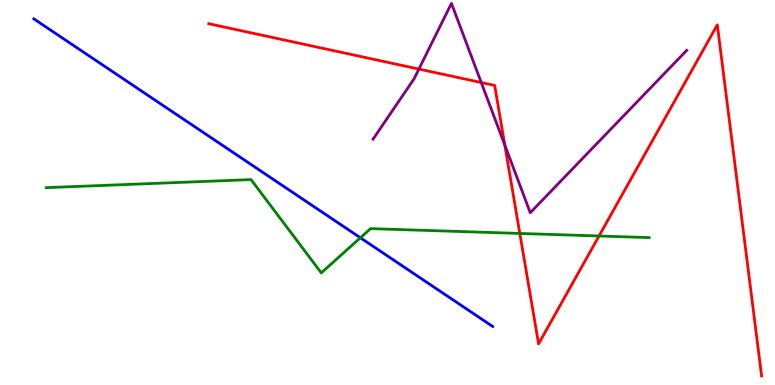[{'lines': ['blue', 'red'], 'intersections': []}, {'lines': ['green', 'red'], 'intersections': [{'x': 6.71, 'y': 3.94}, {'x': 7.73, 'y': 3.87}]}, {'lines': ['purple', 'red'], 'intersections': [{'x': 5.41, 'y': 8.21}, {'x': 6.21, 'y': 7.86}, {'x': 6.51, 'y': 6.23}]}, {'lines': ['blue', 'green'], 'intersections': [{'x': 4.65, 'y': 3.82}]}, {'lines': ['blue', 'purple'], 'intersections': []}, {'lines': ['green', 'purple'], 'intersections': []}]